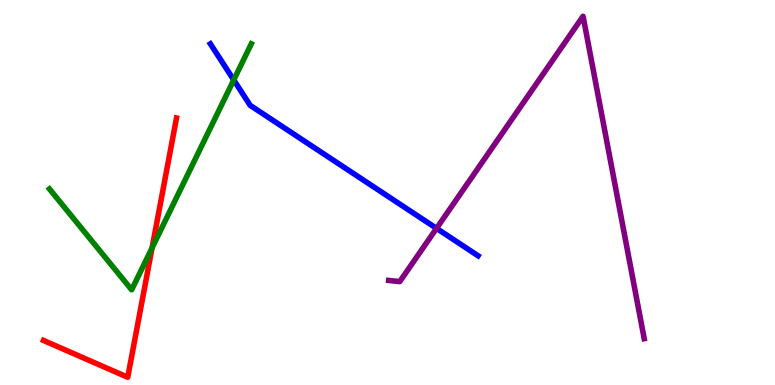[{'lines': ['blue', 'red'], 'intersections': []}, {'lines': ['green', 'red'], 'intersections': [{'x': 1.96, 'y': 3.56}]}, {'lines': ['purple', 'red'], 'intersections': []}, {'lines': ['blue', 'green'], 'intersections': [{'x': 3.02, 'y': 7.92}]}, {'lines': ['blue', 'purple'], 'intersections': [{'x': 5.63, 'y': 4.07}]}, {'lines': ['green', 'purple'], 'intersections': []}]